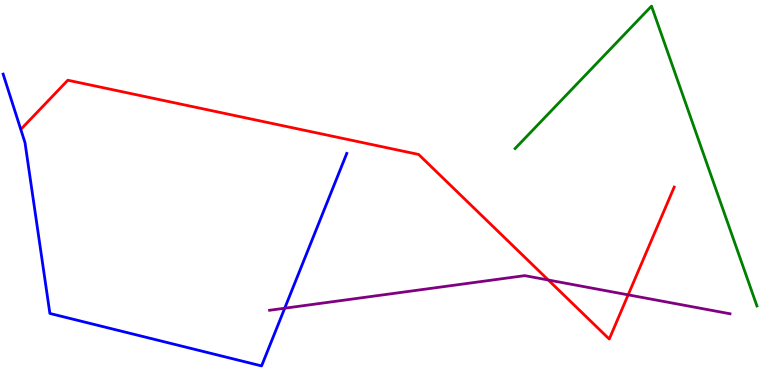[{'lines': ['blue', 'red'], 'intersections': []}, {'lines': ['green', 'red'], 'intersections': []}, {'lines': ['purple', 'red'], 'intersections': [{'x': 7.07, 'y': 2.73}, {'x': 8.11, 'y': 2.34}]}, {'lines': ['blue', 'green'], 'intersections': []}, {'lines': ['blue', 'purple'], 'intersections': [{'x': 3.67, 'y': 1.99}]}, {'lines': ['green', 'purple'], 'intersections': []}]